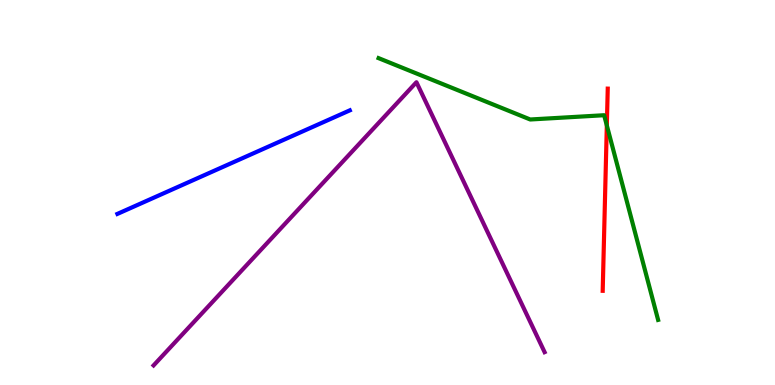[{'lines': ['blue', 'red'], 'intersections': []}, {'lines': ['green', 'red'], 'intersections': [{'x': 7.83, 'y': 6.74}]}, {'lines': ['purple', 'red'], 'intersections': []}, {'lines': ['blue', 'green'], 'intersections': []}, {'lines': ['blue', 'purple'], 'intersections': []}, {'lines': ['green', 'purple'], 'intersections': []}]